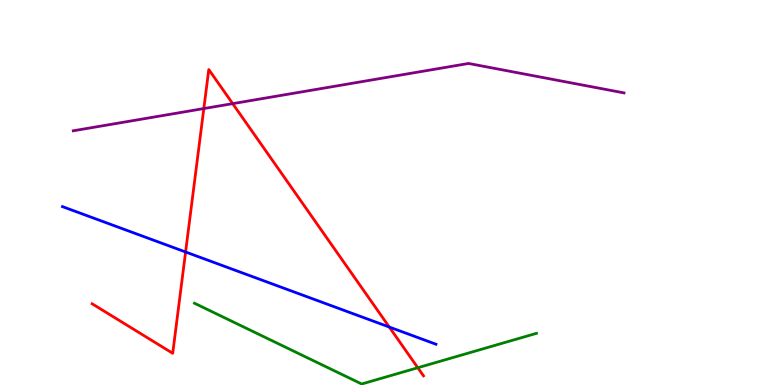[{'lines': ['blue', 'red'], 'intersections': [{'x': 2.39, 'y': 3.45}, {'x': 5.02, 'y': 1.51}]}, {'lines': ['green', 'red'], 'intersections': [{'x': 5.39, 'y': 0.448}]}, {'lines': ['purple', 'red'], 'intersections': [{'x': 2.63, 'y': 7.18}, {'x': 3.0, 'y': 7.31}]}, {'lines': ['blue', 'green'], 'intersections': []}, {'lines': ['blue', 'purple'], 'intersections': []}, {'lines': ['green', 'purple'], 'intersections': []}]